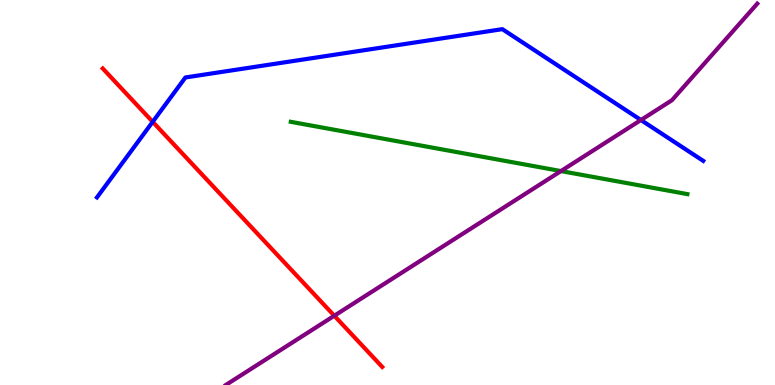[{'lines': ['blue', 'red'], 'intersections': [{'x': 1.97, 'y': 6.84}]}, {'lines': ['green', 'red'], 'intersections': []}, {'lines': ['purple', 'red'], 'intersections': [{'x': 4.31, 'y': 1.8}]}, {'lines': ['blue', 'green'], 'intersections': []}, {'lines': ['blue', 'purple'], 'intersections': [{'x': 8.27, 'y': 6.88}]}, {'lines': ['green', 'purple'], 'intersections': [{'x': 7.24, 'y': 5.56}]}]